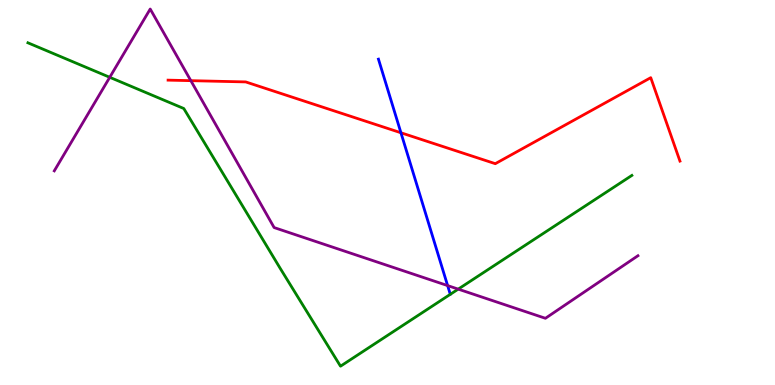[{'lines': ['blue', 'red'], 'intersections': [{'x': 5.17, 'y': 6.55}]}, {'lines': ['green', 'red'], 'intersections': []}, {'lines': ['purple', 'red'], 'intersections': [{'x': 2.46, 'y': 7.9}]}, {'lines': ['blue', 'green'], 'intersections': []}, {'lines': ['blue', 'purple'], 'intersections': [{'x': 5.78, 'y': 2.58}]}, {'lines': ['green', 'purple'], 'intersections': [{'x': 1.42, 'y': 7.99}, {'x': 5.91, 'y': 2.49}]}]